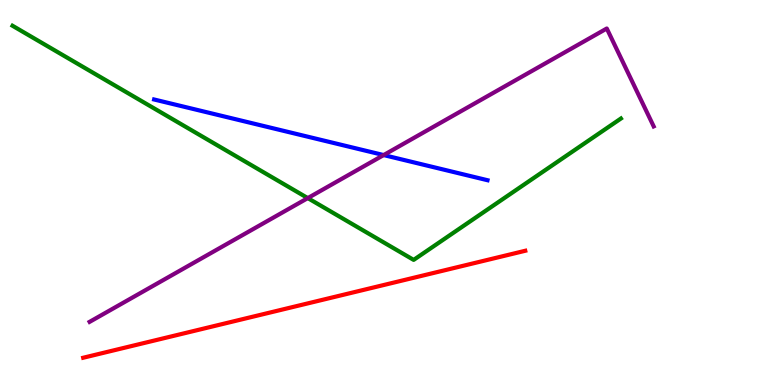[{'lines': ['blue', 'red'], 'intersections': []}, {'lines': ['green', 'red'], 'intersections': []}, {'lines': ['purple', 'red'], 'intersections': []}, {'lines': ['blue', 'green'], 'intersections': []}, {'lines': ['blue', 'purple'], 'intersections': [{'x': 4.95, 'y': 5.97}]}, {'lines': ['green', 'purple'], 'intersections': [{'x': 3.97, 'y': 4.85}]}]